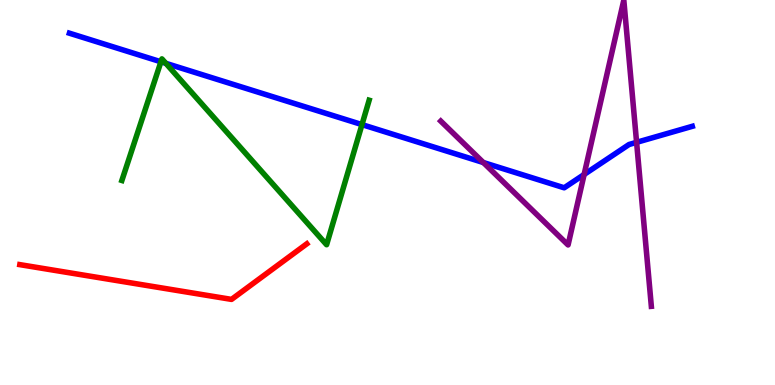[{'lines': ['blue', 'red'], 'intersections': []}, {'lines': ['green', 'red'], 'intersections': []}, {'lines': ['purple', 'red'], 'intersections': []}, {'lines': ['blue', 'green'], 'intersections': [{'x': 2.08, 'y': 8.39}, {'x': 2.14, 'y': 8.36}, {'x': 4.67, 'y': 6.76}]}, {'lines': ['blue', 'purple'], 'intersections': [{'x': 6.24, 'y': 5.78}, {'x': 7.54, 'y': 5.47}, {'x': 8.21, 'y': 6.3}]}, {'lines': ['green', 'purple'], 'intersections': []}]